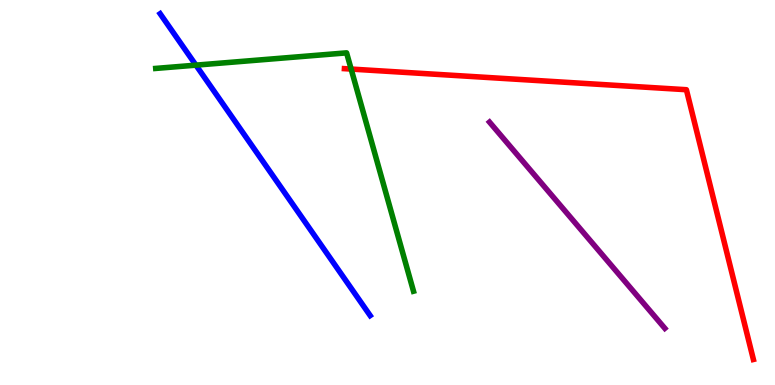[{'lines': ['blue', 'red'], 'intersections': []}, {'lines': ['green', 'red'], 'intersections': [{'x': 4.53, 'y': 8.21}]}, {'lines': ['purple', 'red'], 'intersections': []}, {'lines': ['blue', 'green'], 'intersections': [{'x': 2.53, 'y': 8.31}]}, {'lines': ['blue', 'purple'], 'intersections': []}, {'lines': ['green', 'purple'], 'intersections': []}]